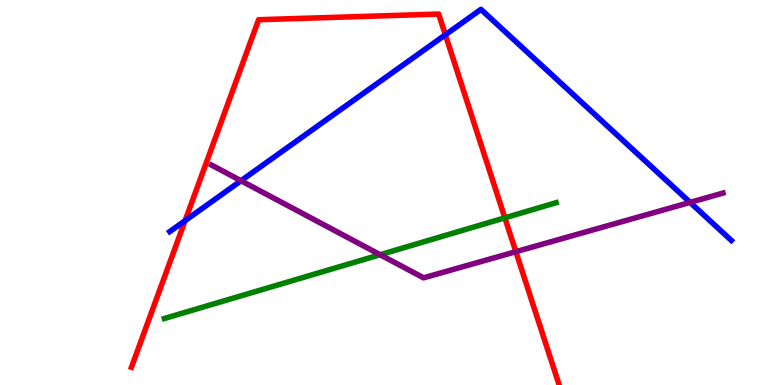[{'lines': ['blue', 'red'], 'intersections': [{'x': 2.39, 'y': 4.27}, {'x': 5.75, 'y': 9.1}]}, {'lines': ['green', 'red'], 'intersections': [{'x': 6.51, 'y': 4.34}]}, {'lines': ['purple', 'red'], 'intersections': [{'x': 6.66, 'y': 3.46}]}, {'lines': ['blue', 'green'], 'intersections': []}, {'lines': ['blue', 'purple'], 'intersections': [{'x': 3.11, 'y': 5.31}, {'x': 8.9, 'y': 4.74}]}, {'lines': ['green', 'purple'], 'intersections': [{'x': 4.9, 'y': 3.38}]}]